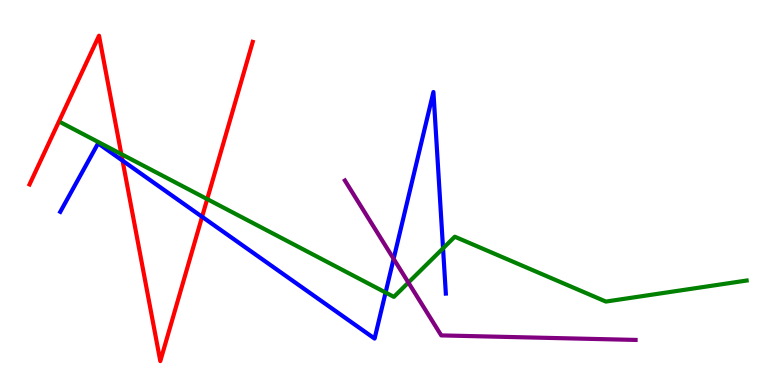[{'lines': ['blue', 'red'], 'intersections': [{'x': 1.58, 'y': 5.83}, {'x': 2.61, 'y': 4.37}]}, {'lines': ['green', 'red'], 'intersections': [{'x': 1.57, 'y': 6.0}, {'x': 2.67, 'y': 4.83}]}, {'lines': ['purple', 'red'], 'intersections': []}, {'lines': ['blue', 'green'], 'intersections': [{'x': 4.98, 'y': 2.4}, {'x': 5.72, 'y': 3.55}]}, {'lines': ['blue', 'purple'], 'intersections': [{'x': 5.08, 'y': 3.28}]}, {'lines': ['green', 'purple'], 'intersections': [{'x': 5.27, 'y': 2.66}]}]